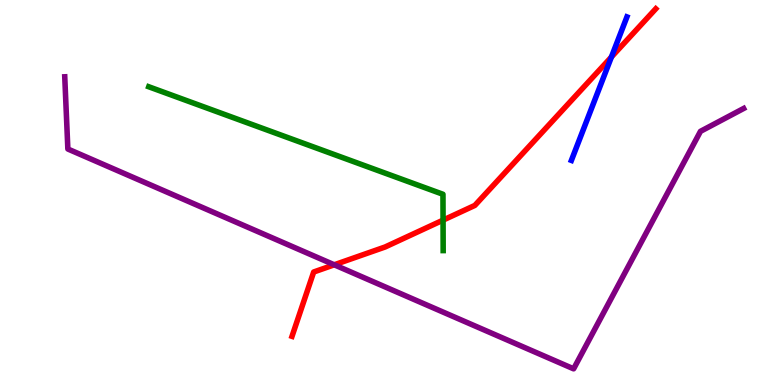[{'lines': ['blue', 'red'], 'intersections': [{'x': 7.89, 'y': 8.52}]}, {'lines': ['green', 'red'], 'intersections': [{'x': 5.72, 'y': 4.28}]}, {'lines': ['purple', 'red'], 'intersections': [{'x': 4.31, 'y': 3.12}]}, {'lines': ['blue', 'green'], 'intersections': []}, {'lines': ['blue', 'purple'], 'intersections': []}, {'lines': ['green', 'purple'], 'intersections': []}]